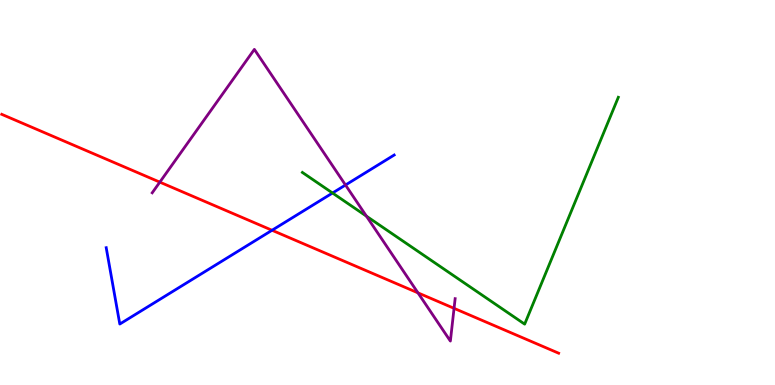[{'lines': ['blue', 'red'], 'intersections': [{'x': 3.51, 'y': 4.02}]}, {'lines': ['green', 'red'], 'intersections': []}, {'lines': ['purple', 'red'], 'intersections': [{'x': 2.06, 'y': 5.27}, {'x': 5.39, 'y': 2.39}, {'x': 5.86, 'y': 1.99}]}, {'lines': ['blue', 'green'], 'intersections': [{'x': 4.29, 'y': 4.99}]}, {'lines': ['blue', 'purple'], 'intersections': [{'x': 4.46, 'y': 5.19}]}, {'lines': ['green', 'purple'], 'intersections': [{'x': 4.73, 'y': 4.39}]}]